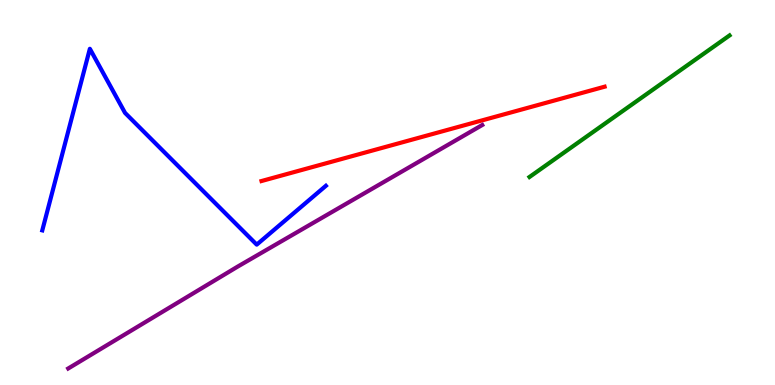[{'lines': ['blue', 'red'], 'intersections': []}, {'lines': ['green', 'red'], 'intersections': []}, {'lines': ['purple', 'red'], 'intersections': []}, {'lines': ['blue', 'green'], 'intersections': []}, {'lines': ['blue', 'purple'], 'intersections': []}, {'lines': ['green', 'purple'], 'intersections': []}]